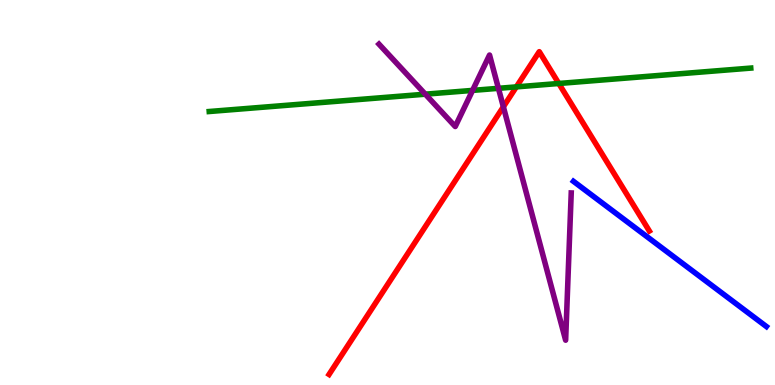[{'lines': ['blue', 'red'], 'intersections': []}, {'lines': ['green', 'red'], 'intersections': [{'x': 6.66, 'y': 7.74}, {'x': 7.21, 'y': 7.83}]}, {'lines': ['purple', 'red'], 'intersections': [{'x': 6.49, 'y': 7.23}]}, {'lines': ['blue', 'green'], 'intersections': []}, {'lines': ['blue', 'purple'], 'intersections': []}, {'lines': ['green', 'purple'], 'intersections': [{'x': 5.49, 'y': 7.55}, {'x': 6.1, 'y': 7.65}, {'x': 6.43, 'y': 7.71}]}]